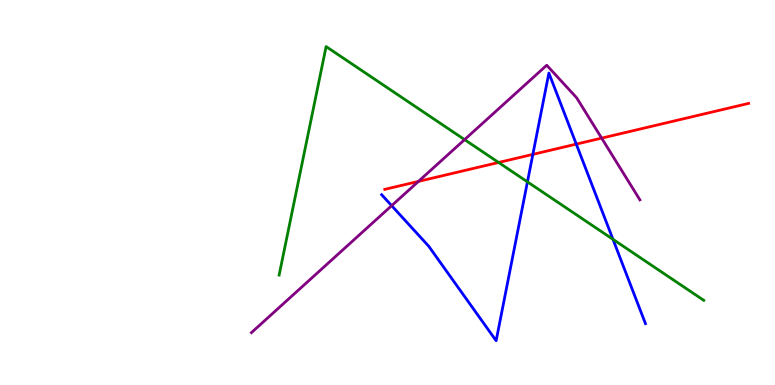[{'lines': ['blue', 'red'], 'intersections': [{'x': 6.88, 'y': 5.99}, {'x': 7.44, 'y': 6.26}]}, {'lines': ['green', 'red'], 'intersections': [{'x': 6.43, 'y': 5.78}]}, {'lines': ['purple', 'red'], 'intersections': [{'x': 5.4, 'y': 5.29}, {'x': 7.76, 'y': 6.41}]}, {'lines': ['blue', 'green'], 'intersections': [{'x': 6.81, 'y': 5.28}, {'x': 7.91, 'y': 3.78}]}, {'lines': ['blue', 'purple'], 'intersections': [{'x': 5.05, 'y': 4.66}]}, {'lines': ['green', 'purple'], 'intersections': [{'x': 5.99, 'y': 6.37}]}]